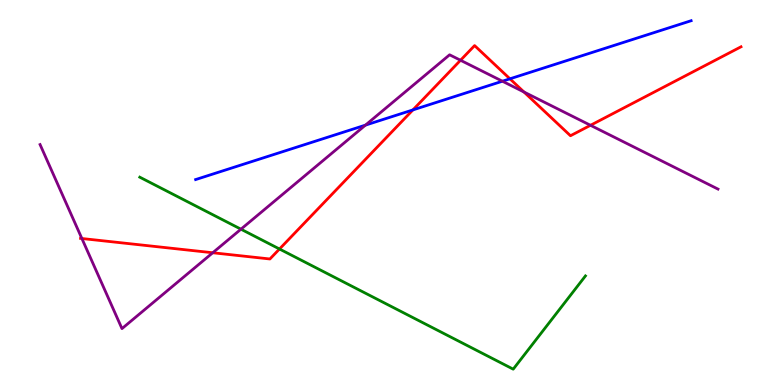[{'lines': ['blue', 'red'], 'intersections': [{'x': 5.33, 'y': 7.15}, {'x': 6.58, 'y': 7.95}]}, {'lines': ['green', 'red'], 'intersections': [{'x': 3.61, 'y': 3.53}]}, {'lines': ['purple', 'red'], 'intersections': [{'x': 1.06, 'y': 3.8}, {'x': 2.75, 'y': 3.43}, {'x': 5.94, 'y': 8.43}, {'x': 6.76, 'y': 7.61}, {'x': 7.62, 'y': 6.75}]}, {'lines': ['blue', 'green'], 'intersections': []}, {'lines': ['blue', 'purple'], 'intersections': [{'x': 4.72, 'y': 6.75}, {'x': 6.48, 'y': 7.89}]}, {'lines': ['green', 'purple'], 'intersections': [{'x': 3.11, 'y': 4.05}]}]